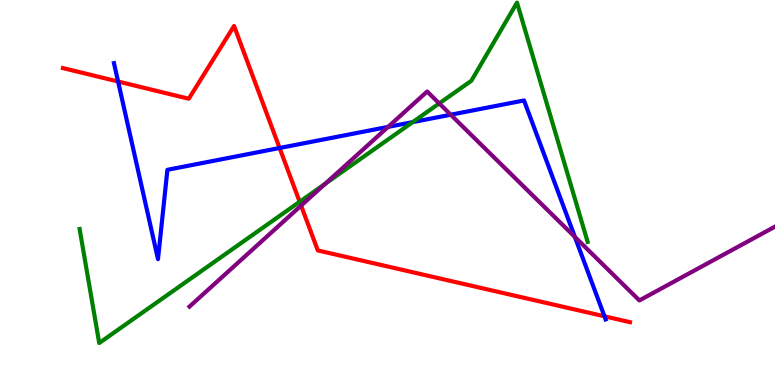[{'lines': ['blue', 'red'], 'intersections': [{'x': 1.52, 'y': 7.88}, {'x': 3.61, 'y': 6.16}, {'x': 7.8, 'y': 1.78}]}, {'lines': ['green', 'red'], 'intersections': [{'x': 3.87, 'y': 4.76}]}, {'lines': ['purple', 'red'], 'intersections': [{'x': 3.89, 'y': 4.66}]}, {'lines': ['blue', 'green'], 'intersections': [{'x': 5.33, 'y': 6.83}]}, {'lines': ['blue', 'purple'], 'intersections': [{'x': 5.01, 'y': 6.7}, {'x': 5.82, 'y': 7.02}, {'x': 7.42, 'y': 3.85}]}, {'lines': ['green', 'purple'], 'intersections': [{'x': 4.2, 'y': 5.23}, {'x': 5.67, 'y': 7.31}]}]